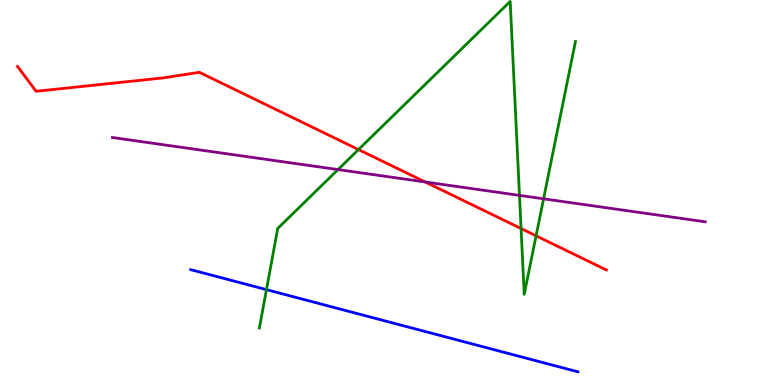[{'lines': ['blue', 'red'], 'intersections': []}, {'lines': ['green', 'red'], 'intersections': [{'x': 4.63, 'y': 6.11}, {'x': 6.72, 'y': 4.06}, {'x': 6.92, 'y': 3.87}]}, {'lines': ['purple', 'red'], 'intersections': [{'x': 5.49, 'y': 5.27}]}, {'lines': ['blue', 'green'], 'intersections': [{'x': 3.44, 'y': 2.48}]}, {'lines': ['blue', 'purple'], 'intersections': []}, {'lines': ['green', 'purple'], 'intersections': [{'x': 4.36, 'y': 5.6}, {'x': 6.7, 'y': 4.93}, {'x': 7.01, 'y': 4.84}]}]